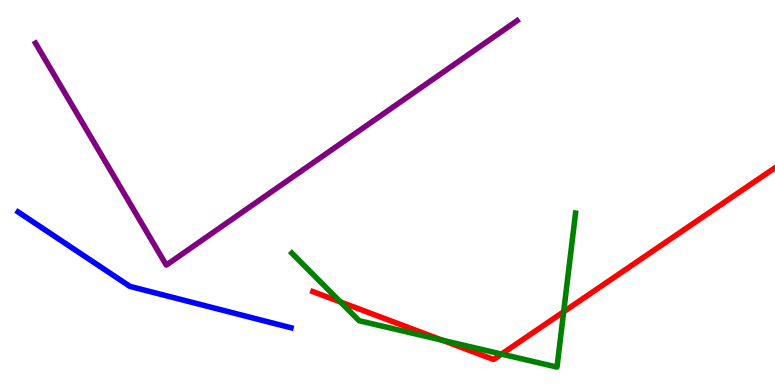[{'lines': ['blue', 'red'], 'intersections': []}, {'lines': ['green', 'red'], 'intersections': [{'x': 4.39, 'y': 2.16}, {'x': 5.71, 'y': 1.16}, {'x': 6.47, 'y': 0.803}, {'x': 7.27, 'y': 1.9}]}, {'lines': ['purple', 'red'], 'intersections': []}, {'lines': ['blue', 'green'], 'intersections': []}, {'lines': ['blue', 'purple'], 'intersections': []}, {'lines': ['green', 'purple'], 'intersections': []}]